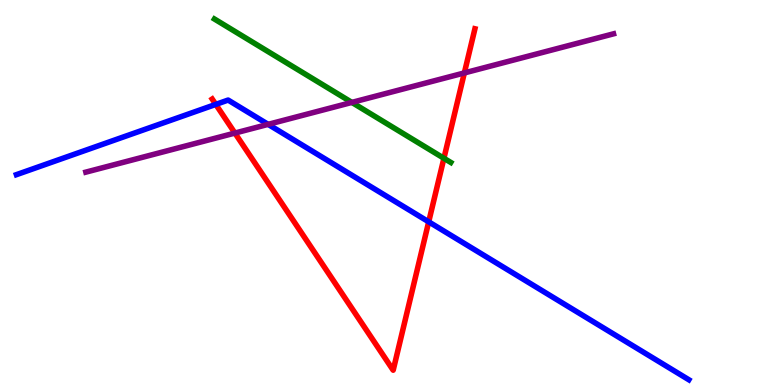[{'lines': ['blue', 'red'], 'intersections': [{'x': 2.78, 'y': 7.29}, {'x': 5.53, 'y': 4.24}]}, {'lines': ['green', 'red'], 'intersections': [{'x': 5.73, 'y': 5.89}]}, {'lines': ['purple', 'red'], 'intersections': [{'x': 3.03, 'y': 6.54}, {'x': 5.99, 'y': 8.11}]}, {'lines': ['blue', 'green'], 'intersections': []}, {'lines': ['blue', 'purple'], 'intersections': [{'x': 3.46, 'y': 6.77}]}, {'lines': ['green', 'purple'], 'intersections': [{'x': 4.54, 'y': 7.34}]}]